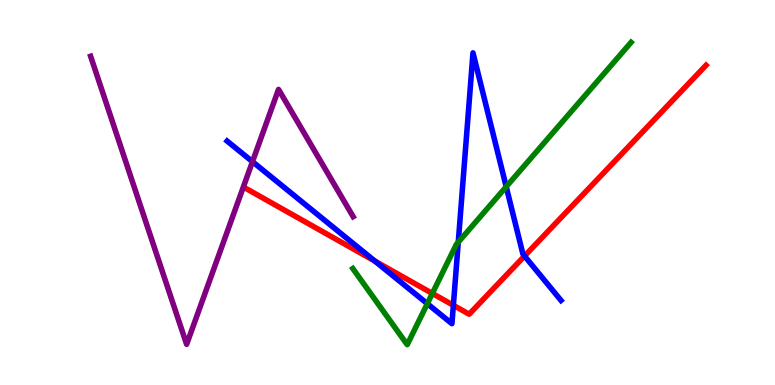[{'lines': ['blue', 'red'], 'intersections': [{'x': 4.84, 'y': 3.22}, {'x': 5.85, 'y': 2.07}, {'x': 6.77, 'y': 3.35}]}, {'lines': ['green', 'red'], 'intersections': [{'x': 5.58, 'y': 2.38}]}, {'lines': ['purple', 'red'], 'intersections': []}, {'lines': ['blue', 'green'], 'intersections': [{'x': 5.51, 'y': 2.11}, {'x': 5.91, 'y': 3.71}, {'x': 6.53, 'y': 5.15}]}, {'lines': ['blue', 'purple'], 'intersections': [{'x': 3.26, 'y': 5.8}]}, {'lines': ['green', 'purple'], 'intersections': []}]